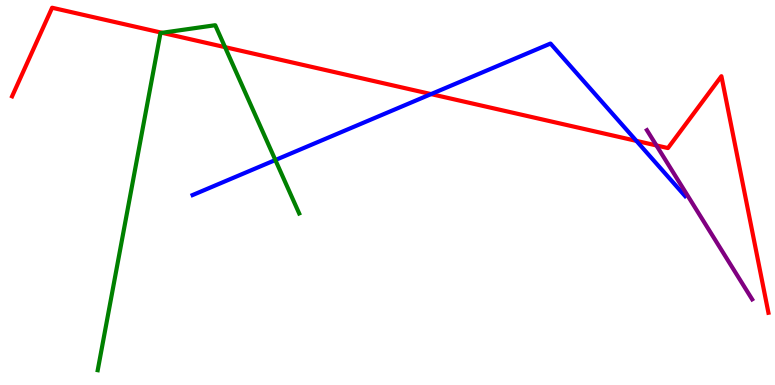[{'lines': ['blue', 'red'], 'intersections': [{'x': 5.56, 'y': 7.56}, {'x': 8.21, 'y': 6.34}]}, {'lines': ['green', 'red'], 'intersections': [{'x': 2.09, 'y': 9.15}, {'x': 2.9, 'y': 8.78}]}, {'lines': ['purple', 'red'], 'intersections': [{'x': 8.47, 'y': 6.22}]}, {'lines': ['blue', 'green'], 'intersections': [{'x': 3.55, 'y': 5.84}]}, {'lines': ['blue', 'purple'], 'intersections': []}, {'lines': ['green', 'purple'], 'intersections': []}]